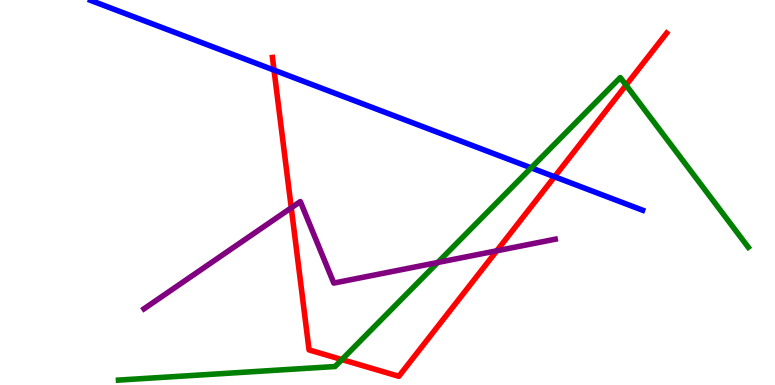[{'lines': ['blue', 'red'], 'intersections': [{'x': 3.54, 'y': 8.18}, {'x': 7.16, 'y': 5.41}]}, {'lines': ['green', 'red'], 'intersections': [{'x': 4.41, 'y': 0.661}, {'x': 8.08, 'y': 7.79}]}, {'lines': ['purple', 'red'], 'intersections': [{'x': 3.76, 'y': 4.6}, {'x': 6.41, 'y': 3.49}]}, {'lines': ['blue', 'green'], 'intersections': [{'x': 6.85, 'y': 5.64}]}, {'lines': ['blue', 'purple'], 'intersections': []}, {'lines': ['green', 'purple'], 'intersections': [{'x': 5.65, 'y': 3.18}]}]